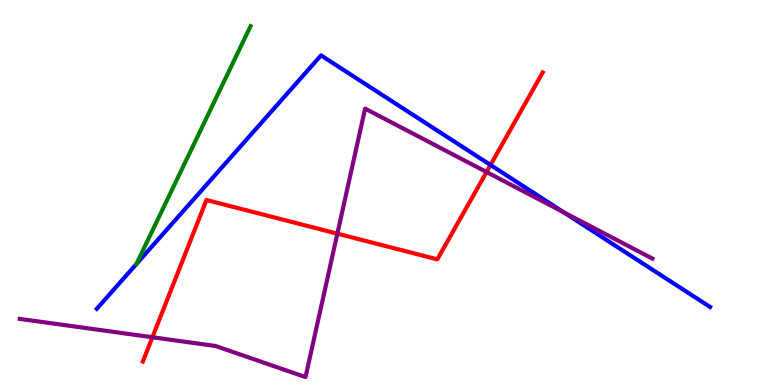[{'lines': ['blue', 'red'], 'intersections': [{'x': 6.33, 'y': 5.71}]}, {'lines': ['green', 'red'], 'intersections': []}, {'lines': ['purple', 'red'], 'intersections': [{'x': 1.97, 'y': 1.24}, {'x': 4.35, 'y': 3.93}, {'x': 6.28, 'y': 5.53}]}, {'lines': ['blue', 'green'], 'intersections': []}, {'lines': ['blue', 'purple'], 'intersections': [{'x': 7.27, 'y': 4.49}]}, {'lines': ['green', 'purple'], 'intersections': []}]